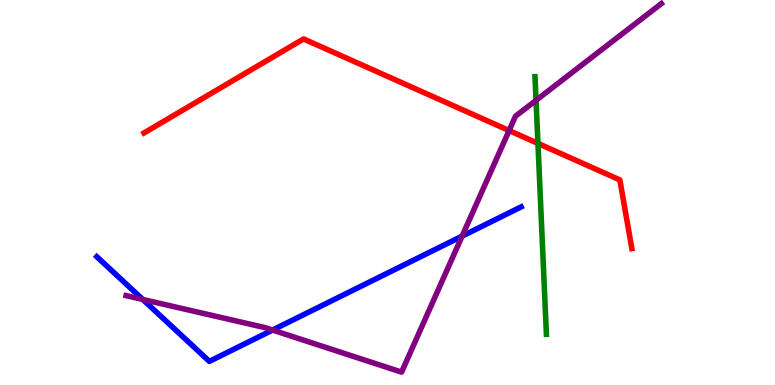[{'lines': ['blue', 'red'], 'intersections': []}, {'lines': ['green', 'red'], 'intersections': [{'x': 6.94, 'y': 6.28}]}, {'lines': ['purple', 'red'], 'intersections': [{'x': 6.57, 'y': 6.61}]}, {'lines': ['blue', 'green'], 'intersections': []}, {'lines': ['blue', 'purple'], 'intersections': [{'x': 1.84, 'y': 2.22}, {'x': 3.52, 'y': 1.43}, {'x': 5.96, 'y': 3.87}]}, {'lines': ['green', 'purple'], 'intersections': [{'x': 6.92, 'y': 7.39}]}]